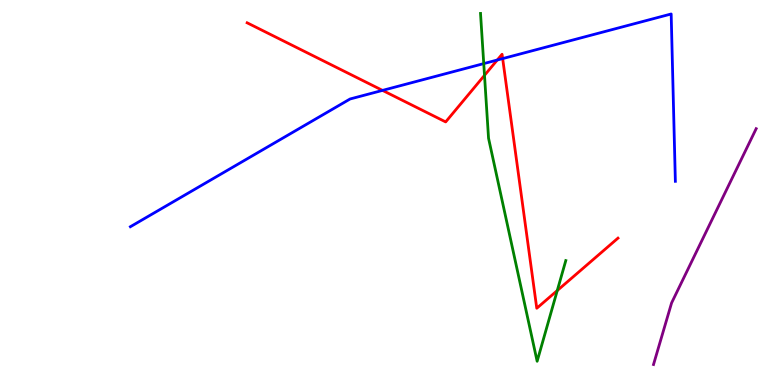[{'lines': ['blue', 'red'], 'intersections': [{'x': 4.94, 'y': 7.65}, {'x': 6.42, 'y': 8.44}, {'x': 6.49, 'y': 8.48}]}, {'lines': ['green', 'red'], 'intersections': [{'x': 6.25, 'y': 8.04}, {'x': 7.19, 'y': 2.45}]}, {'lines': ['purple', 'red'], 'intersections': []}, {'lines': ['blue', 'green'], 'intersections': [{'x': 6.24, 'y': 8.35}]}, {'lines': ['blue', 'purple'], 'intersections': []}, {'lines': ['green', 'purple'], 'intersections': []}]